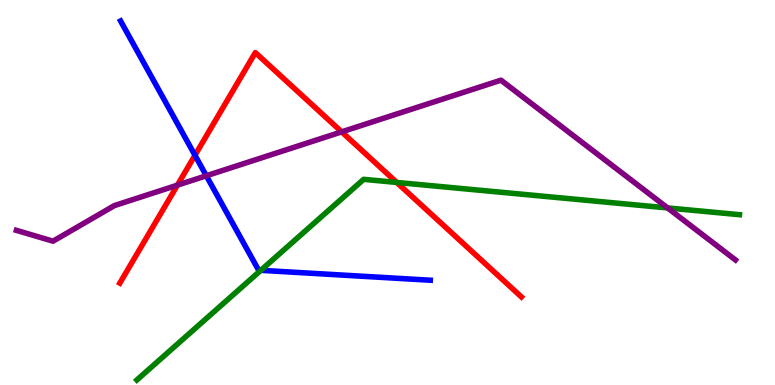[{'lines': ['blue', 'red'], 'intersections': [{'x': 2.52, 'y': 5.97}]}, {'lines': ['green', 'red'], 'intersections': [{'x': 5.12, 'y': 5.26}]}, {'lines': ['purple', 'red'], 'intersections': [{'x': 2.29, 'y': 5.19}, {'x': 4.41, 'y': 6.58}]}, {'lines': ['blue', 'green'], 'intersections': [{'x': 3.37, 'y': 2.98}]}, {'lines': ['blue', 'purple'], 'intersections': [{'x': 2.66, 'y': 5.43}]}, {'lines': ['green', 'purple'], 'intersections': [{'x': 8.61, 'y': 4.6}]}]